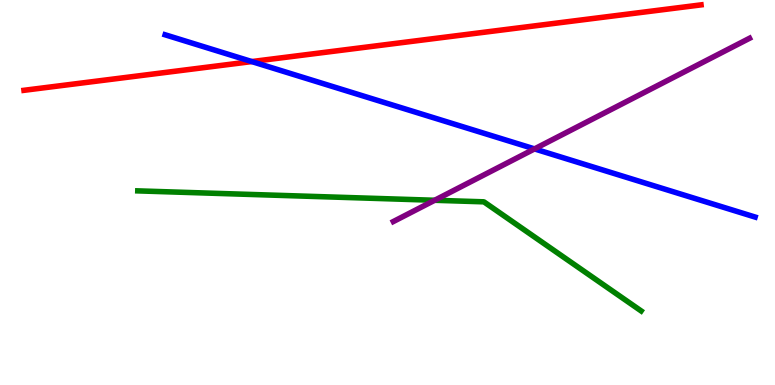[{'lines': ['blue', 'red'], 'intersections': [{'x': 3.25, 'y': 8.4}]}, {'lines': ['green', 'red'], 'intersections': []}, {'lines': ['purple', 'red'], 'intersections': []}, {'lines': ['blue', 'green'], 'intersections': []}, {'lines': ['blue', 'purple'], 'intersections': [{'x': 6.9, 'y': 6.13}]}, {'lines': ['green', 'purple'], 'intersections': [{'x': 5.61, 'y': 4.8}]}]